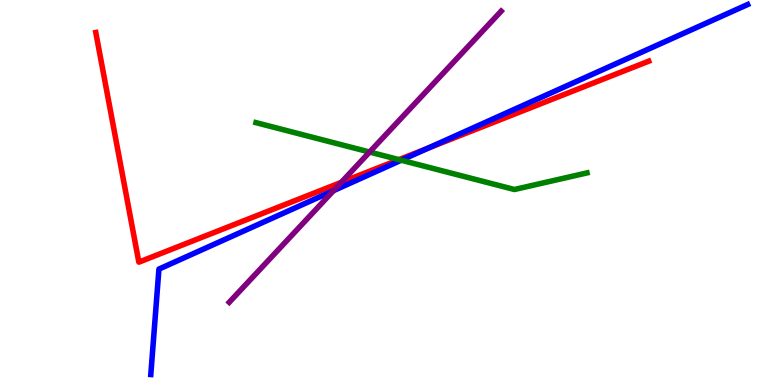[{'lines': ['blue', 'red'], 'intersections': [{'x': 5.52, 'y': 6.15}]}, {'lines': ['green', 'red'], 'intersections': [{'x': 5.15, 'y': 5.85}]}, {'lines': ['purple', 'red'], 'intersections': [{'x': 4.4, 'y': 5.26}]}, {'lines': ['blue', 'green'], 'intersections': [{'x': 5.18, 'y': 5.84}]}, {'lines': ['blue', 'purple'], 'intersections': [{'x': 4.3, 'y': 5.05}]}, {'lines': ['green', 'purple'], 'intersections': [{'x': 4.77, 'y': 6.05}]}]